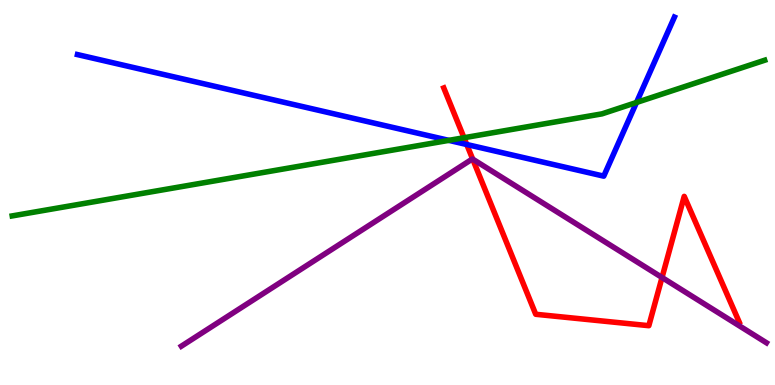[{'lines': ['blue', 'red'], 'intersections': [{'x': 6.02, 'y': 6.25}]}, {'lines': ['green', 'red'], 'intersections': [{'x': 5.99, 'y': 6.42}]}, {'lines': ['purple', 'red'], 'intersections': [{'x': 6.1, 'y': 5.87}, {'x': 8.54, 'y': 2.79}]}, {'lines': ['blue', 'green'], 'intersections': [{'x': 5.79, 'y': 6.35}, {'x': 8.21, 'y': 7.34}]}, {'lines': ['blue', 'purple'], 'intersections': []}, {'lines': ['green', 'purple'], 'intersections': []}]